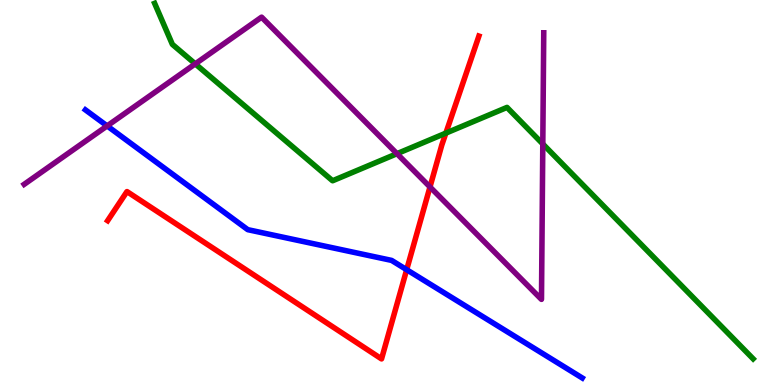[{'lines': ['blue', 'red'], 'intersections': [{'x': 5.25, 'y': 2.99}]}, {'lines': ['green', 'red'], 'intersections': [{'x': 5.75, 'y': 6.54}]}, {'lines': ['purple', 'red'], 'intersections': [{'x': 5.55, 'y': 5.14}]}, {'lines': ['blue', 'green'], 'intersections': []}, {'lines': ['blue', 'purple'], 'intersections': [{'x': 1.38, 'y': 6.73}]}, {'lines': ['green', 'purple'], 'intersections': [{'x': 2.52, 'y': 8.34}, {'x': 5.12, 'y': 6.01}, {'x': 7.0, 'y': 6.26}]}]